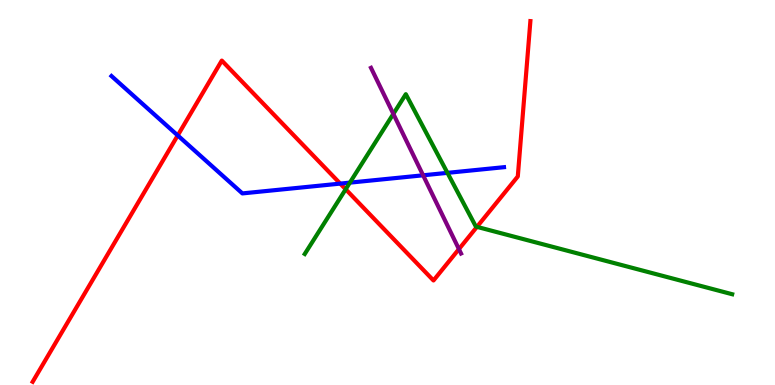[{'lines': ['blue', 'red'], 'intersections': [{'x': 2.29, 'y': 6.48}, {'x': 4.39, 'y': 5.23}]}, {'lines': ['green', 'red'], 'intersections': [{'x': 4.46, 'y': 5.08}, {'x': 6.15, 'y': 4.11}]}, {'lines': ['purple', 'red'], 'intersections': [{'x': 5.92, 'y': 3.53}]}, {'lines': ['blue', 'green'], 'intersections': [{'x': 4.51, 'y': 5.26}, {'x': 5.77, 'y': 5.51}]}, {'lines': ['blue', 'purple'], 'intersections': [{'x': 5.46, 'y': 5.45}]}, {'lines': ['green', 'purple'], 'intersections': [{'x': 5.08, 'y': 7.04}]}]